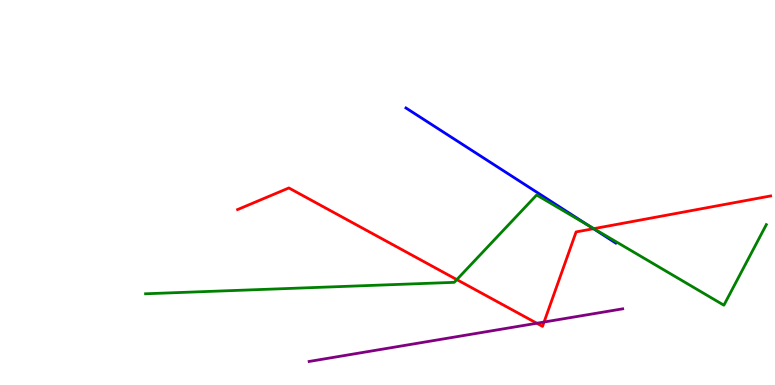[{'lines': ['blue', 'red'], 'intersections': [{'x': 7.66, 'y': 4.06}]}, {'lines': ['green', 'red'], 'intersections': [{'x': 5.89, 'y': 2.74}, {'x': 7.66, 'y': 4.06}]}, {'lines': ['purple', 'red'], 'intersections': [{'x': 6.93, 'y': 1.6}, {'x': 7.02, 'y': 1.64}]}, {'lines': ['blue', 'green'], 'intersections': [{'x': 7.59, 'y': 4.14}]}, {'lines': ['blue', 'purple'], 'intersections': []}, {'lines': ['green', 'purple'], 'intersections': []}]